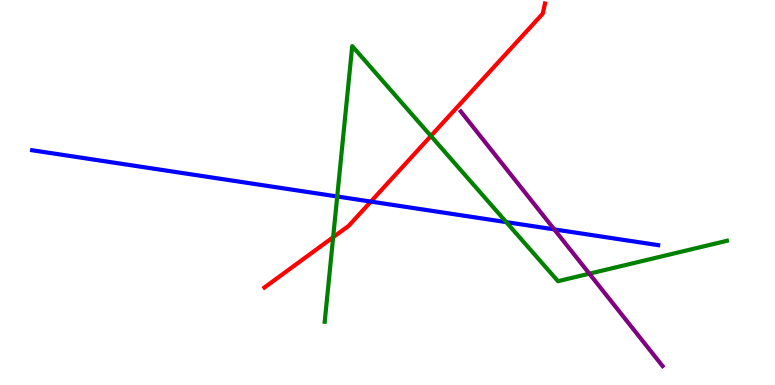[{'lines': ['blue', 'red'], 'intersections': [{'x': 4.79, 'y': 4.76}]}, {'lines': ['green', 'red'], 'intersections': [{'x': 4.3, 'y': 3.84}, {'x': 5.56, 'y': 6.47}]}, {'lines': ['purple', 'red'], 'intersections': []}, {'lines': ['blue', 'green'], 'intersections': [{'x': 4.35, 'y': 4.9}, {'x': 6.53, 'y': 4.23}]}, {'lines': ['blue', 'purple'], 'intersections': [{'x': 7.15, 'y': 4.04}]}, {'lines': ['green', 'purple'], 'intersections': [{'x': 7.6, 'y': 2.89}]}]